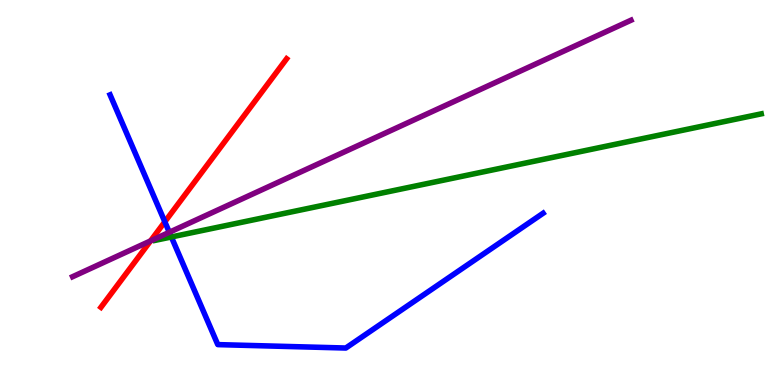[{'lines': ['blue', 'red'], 'intersections': [{'x': 2.13, 'y': 4.24}]}, {'lines': ['green', 'red'], 'intersections': []}, {'lines': ['purple', 'red'], 'intersections': [{'x': 1.94, 'y': 3.74}]}, {'lines': ['blue', 'green'], 'intersections': [{'x': 2.21, 'y': 3.85}]}, {'lines': ['blue', 'purple'], 'intersections': [{'x': 2.19, 'y': 3.97}]}, {'lines': ['green', 'purple'], 'intersections': []}]